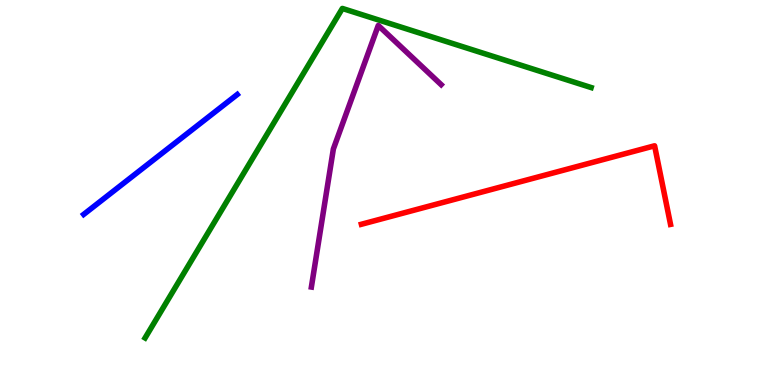[{'lines': ['blue', 'red'], 'intersections': []}, {'lines': ['green', 'red'], 'intersections': []}, {'lines': ['purple', 'red'], 'intersections': []}, {'lines': ['blue', 'green'], 'intersections': []}, {'lines': ['blue', 'purple'], 'intersections': []}, {'lines': ['green', 'purple'], 'intersections': []}]